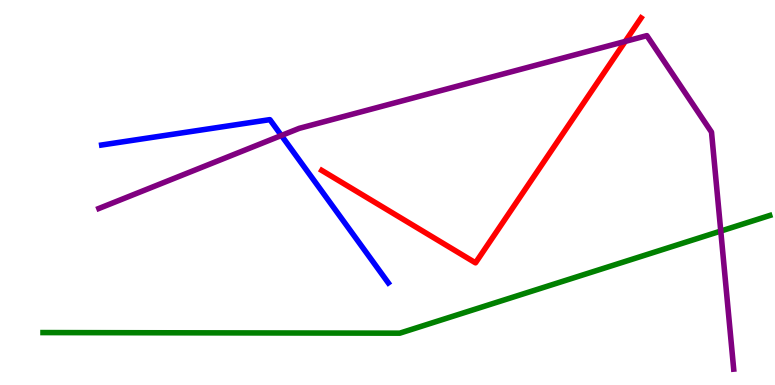[{'lines': ['blue', 'red'], 'intersections': []}, {'lines': ['green', 'red'], 'intersections': []}, {'lines': ['purple', 'red'], 'intersections': [{'x': 8.07, 'y': 8.92}]}, {'lines': ['blue', 'green'], 'intersections': []}, {'lines': ['blue', 'purple'], 'intersections': [{'x': 3.63, 'y': 6.48}]}, {'lines': ['green', 'purple'], 'intersections': [{'x': 9.3, 'y': 4.0}]}]